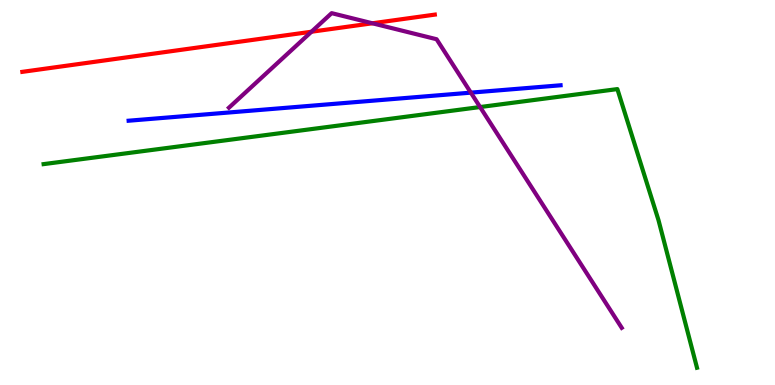[{'lines': ['blue', 'red'], 'intersections': []}, {'lines': ['green', 'red'], 'intersections': []}, {'lines': ['purple', 'red'], 'intersections': [{'x': 4.02, 'y': 9.18}, {'x': 4.81, 'y': 9.4}]}, {'lines': ['blue', 'green'], 'intersections': []}, {'lines': ['blue', 'purple'], 'intersections': [{'x': 6.08, 'y': 7.59}]}, {'lines': ['green', 'purple'], 'intersections': [{'x': 6.19, 'y': 7.22}]}]